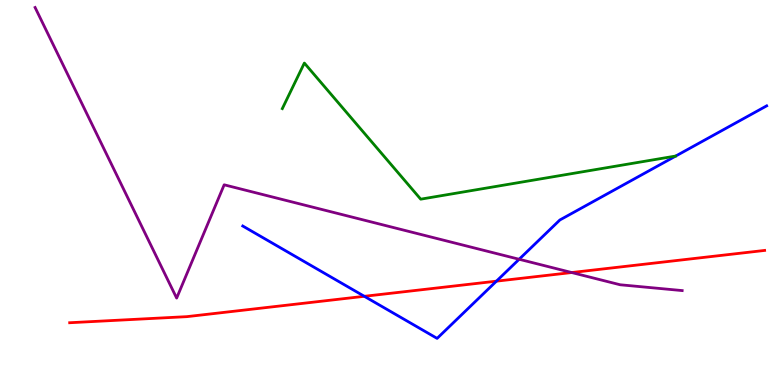[{'lines': ['blue', 'red'], 'intersections': [{'x': 4.7, 'y': 2.3}, {'x': 6.41, 'y': 2.7}]}, {'lines': ['green', 'red'], 'intersections': []}, {'lines': ['purple', 'red'], 'intersections': [{'x': 7.38, 'y': 2.92}]}, {'lines': ['blue', 'green'], 'intersections': []}, {'lines': ['blue', 'purple'], 'intersections': [{'x': 6.7, 'y': 3.27}]}, {'lines': ['green', 'purple'], 'intersections': []}]